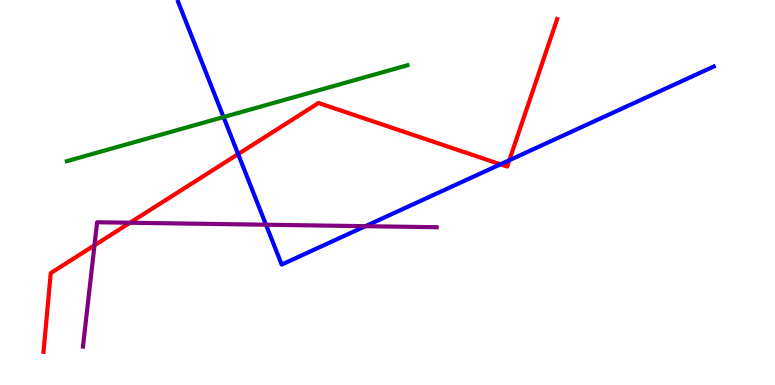[{'lines': ['blue', 'red'], 'intersections': [{'x': 3.07, 'y': 6.0}, {'x': 6.46, 'y': 5.73}, {'x': 6.57, 'y': 5.84}]}, {'lines': ['green', 'red'], 'intersections': []}, {'lines': ['purple', 'red'], 'intersections': [{'x': 1.22, 'y': 3.63}, {'x': 1.68, 'y': 4.21}]}, {'lines': ['blue', 'green'], 'intersections': [{'x': 2.88, 'y': 6.96}]}, {'lines': ['blue', 'purple'], 'intersections': [{'x': 3.43, 'y': 4.16}, {'x': 4.72, 'y': 4.13}]}, {'lines': ['green', 'purple'], 'intersections': []}]